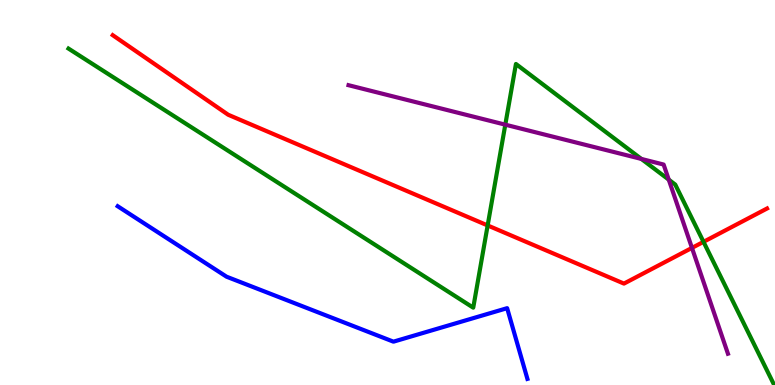[{'lines': ['blue', 'red'], 'intersections': []}, {'lines': ['green', 'red'], 'intersections': [{'x': 6.29, 'y': 4.14}, {'x': 9.08, 'y': 3.72}]}, {'lines': ['purple', 'red'], 'intersections': [{'x': 8.93, 'y': 3.56}]}, {'lines': ['blue', 'green'], 'intersections': []}, {'lines': ['blue', 'purple'], 'intersections': []}, {'lines': ['green', 'purple'], 'intersections': [{'x': 6.52, 'y': 6.76}, {'x': 8.28, 'y': 5.87}, {'x': 8.63, 'y': 5.33}]}]